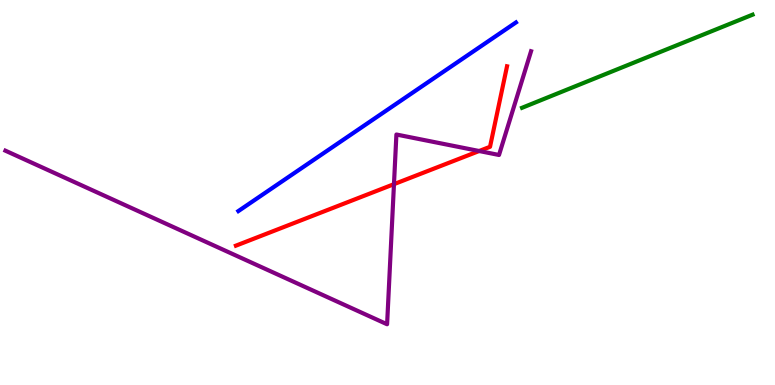[{'lines': ['blue', 'red'], 'intersections': []}, {'lines': ['green', 'red'], 'intersections': []}, {'lines': ['purple', 'red'], 'intersections': [{'x': 5.08, 'y': 5.22}, {'x': 6.18, 'y': 6.08}]}, {'lines': ['blue', 'green'], 'intersections': []}, {'lines': ['blue', 'purple'], 'intersections': []}, {'lines': ['green', 'purple'], 'intersections': []}]